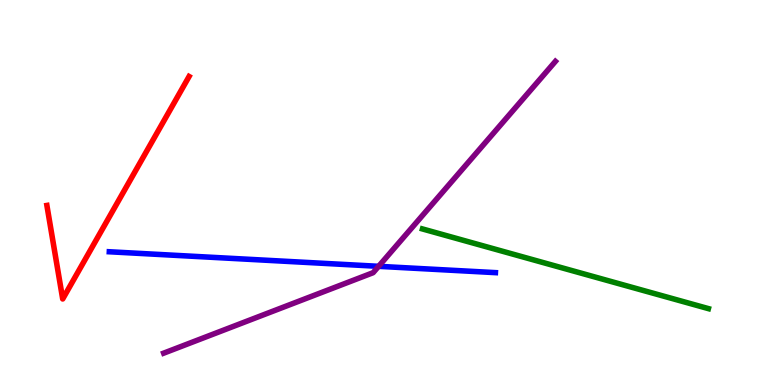[{'lines': ['blue', 'red'], 'intersections': []}, {'lines': ['green', 'red'], 'intersections': []}, {'lines': ['purple', 'red'], 'intersections': []}, {'lines': ['blue', 'green'], 'intersections': []}, {'lines': ['blue', 'purple'], 'intersections': [{'x': 4.89, 'y': 3.08}]}, {'lines': ['green', 'purple'], 'intersections': []}]